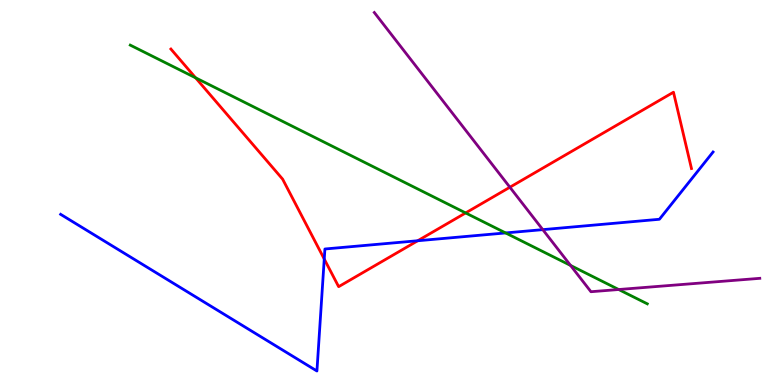[{'lines': ['blue', 'red'], 'intersections': [{'x': 4.18, 'y': 3.27}, {'x': 5.39, 'y': 3.75}]}, {'lines': ['green', 'red'], 'intersections': [{'x': 2.52, 'y': 7.98}, {'x': 6.01, 'y': 4.47}]}, {'lines': ['purple', 'red'], 'intersections': [{'x': 6.58, 'y': 5.14}]}, {'lines': ['blue', 'green'], 'intersections': [{'x': 6.52, 'y': 3.95}]}, {'lines': ['blue', 'purple'], 'intersections': [{'x': 7.0, 'y': 4.04}]}, {'lines': ['green', 'purple'], 'intersections': [{'x': 7.36, 'y': 3.11}, {'x': 7.98, 'y': 2.48}]}]